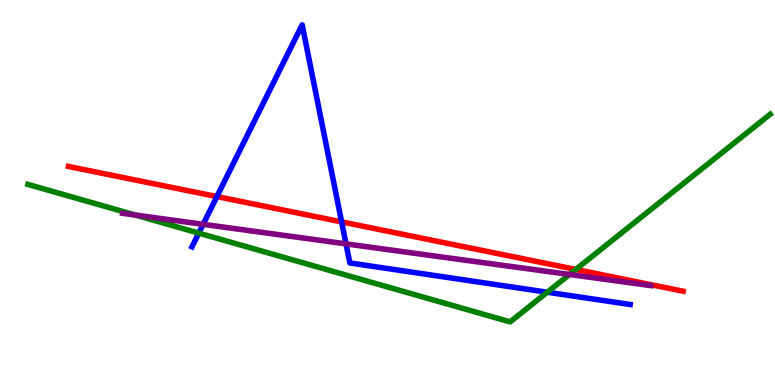[{'lines': ['blue', 'red'], 'intersections': [{'x': 2.8, 'y': 4.89}, {'x': 4.41, 'y': 4.24}]}, {'lines': ['green', 'red'], 'intersections': [{'x': 7.43, 'y': 3.0}]}, {'lines': ['purple', 'red'], 'intersections': []}, {'lines': ['blue', 'green'], 'intersections': [{'x': 2.56, 'y': 3.95}, {'x': 7.06, 'y': 2.41}]}, {'lines': ['blue', 'purple'], 'intersections': [{'x': 2.62, 'y': 4.17}, {'x': 4.46, 'y': 3.67}]}, {'lines': ['green', 'purple'], 'intersections': [{'x': 1.75, 'y': 4.41}, {'x': 7.35, 'y': 2.87}]}]